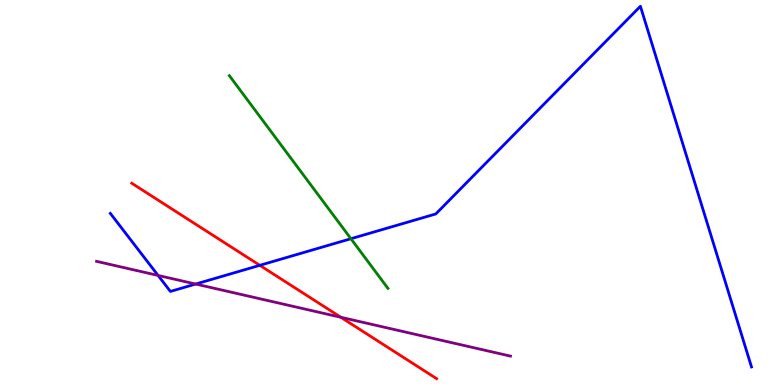[{'lines': ['blue', 'red'], 'intersections': [{'x': 3.35, 'y': 3.11}]}, {'lines': ['green', 'red'], 'intersections': []}, {'lines': ['purple', 'red'], 'intersections': [{'x': 4.4, 'y': 1.76}]}, {'lines': ['blue', 'green'], 'intersections': [{'x': 4.53, 'y': 3.8}]}, {'lines': ['blue', 'purple'], 'intersections': [{'x': 2.04, 'y': 2.85}, {'x': 2.52, 'y': 2.62}]}, {'lines': ['green', 'purple'], 'intersections': []}]